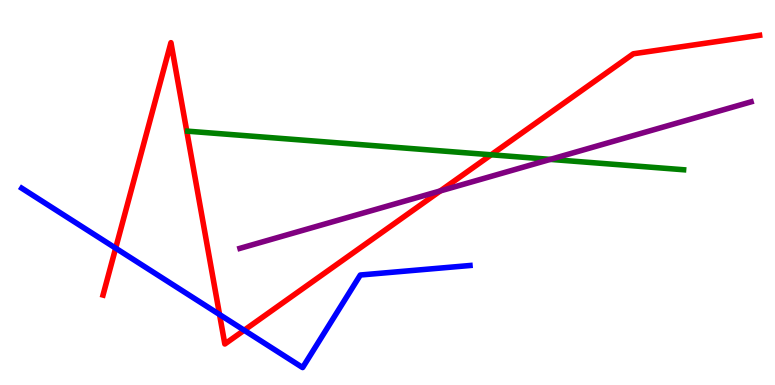[{'lines': ['blue', 'red'], 'intersections': [{'x': 1.49, 'y': 3.55}, {'x': 2.83, 'y': 1.83}, {'x': 3.15, 'y': 1.42}]}, {'lines': ['green', 'red'], 'intersections': [{'x': 6.34, 'y': 5.98}]}, {'lines': ['purple', 'red'], 'intersections': [{'x': 5.68, 'y': 5.04}]}, {'lines': ['blue', 'green'], 'intersections': []}, {'lines': ['blue', 'purple'], 'intersections': []}, {'lines': ['green', 'purple'], 'intersections': [{'x': 7.1, 'y': 5.86}]}]